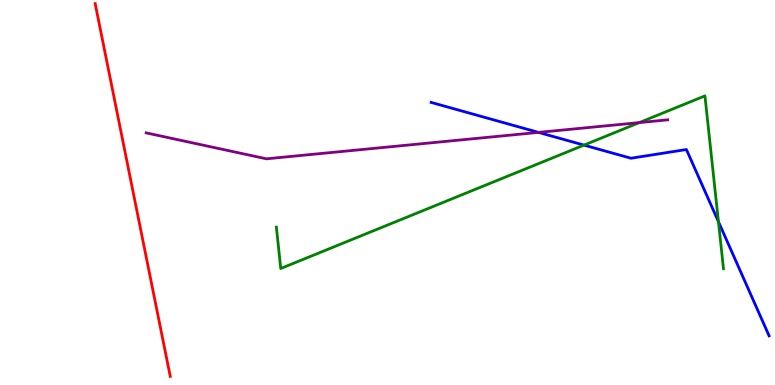[{'lines': ['blue', 'red'], 'intersections': []}, {'lines': ['green', 'red'], 'intersections': []}, {'lines': ['purple', 'red'], 'intersections': []}, {'lines': ['blue', 'green'], 'intersections': [{'x': 7.54, 'y': 6.23}, {'x': 9.27, 'y': 4.24}]}, {'lines': ['blue', 'purple'], 'intersections': [{'x': 6.95, 'y': 6.56}]}, {'lines': ['green', 'purple'], 'intersections': [{'x': 8.25, 'y': 6.82}]}]